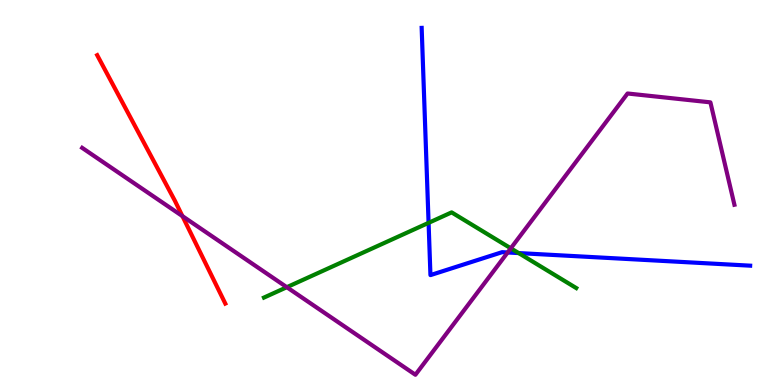[{'lines': ['blue', 'red'], 'intersections': []}, {'lines': ['green', 'red'], 'intersections': []}, {'lines': ['purple', 'red'], 'intersections': [{'x': 2.35, 'y': 4.39}]}, {'lines': ['blue', 'green'], 'intersections': [{'x': 5.53, 'y': 4.21}, {'x': 6.69, 'y': 3.43}]}, {'lines': ['blue', 'purple'], 'intersections': [{'x': 6.55, 'y': 3.44}]}, {'lines': ['green', 'purple'], 'intersections': [{'x': 3.7, 'y': 2.54}, {'x': 6.59, 'y': 3.55}]}]